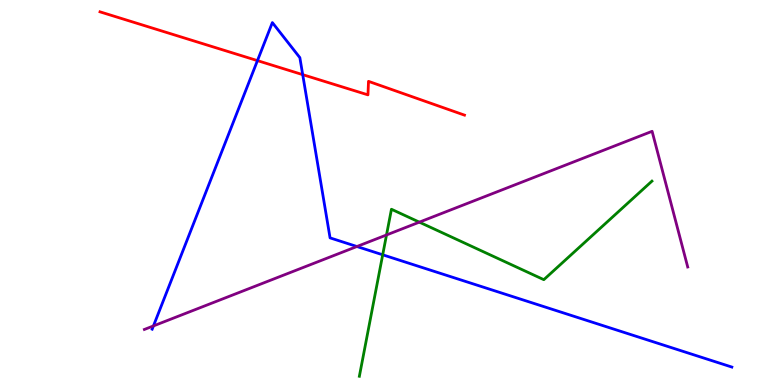[{'lines': ['blue', 'red'], 'intersections': [{'x': 3.32, 'y': 8.43}, {'x': 3.91, 'y': 8.06}]}, {'lines': ['green', 'red'], 'intersections': []}, {'lines': ['purple', 'red'], 'intersections': []}, {'lines': ['blue', 'green'], 'intersections': [{'x': 4.94, 'y': 3.38}]}, {'lines': ['blue', 'purple'], 'intersections': [{'x': 1.98, 'y': 1.53}, {'x': 4.61, 'y': 3.6}]}, {'lines': ['green', 'purple'], 'intersections': [{'x': 4.99, 'y': 3.9}, {'x': 5.41, 'y': 4.23}]}]